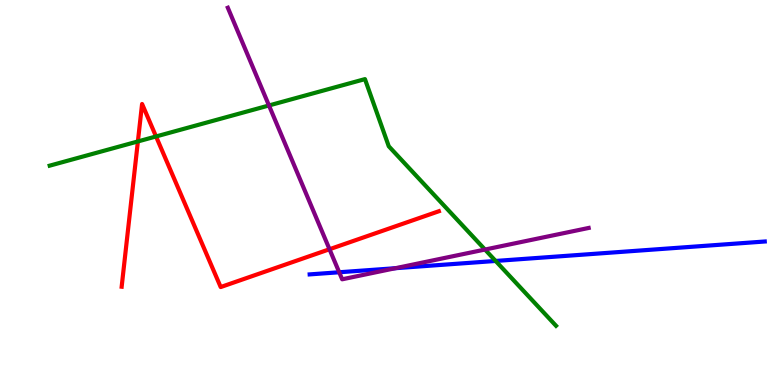[{'lines': ['blue', 'red'], 'intersections': []}, {'lines': ['green', 'red'], 'intersections': [{'x': 1.78, 'y': 6.33}, {'x': 2.01, 'y': 6.46}]}, {'lines': ['purple', 'red'], 'intersections': [{'x': 4.25, 'y': 3.53}]}, {'lines': ['blue', 'green'], 'intersections': [{'x': 6.4, 'y': 3.22}]}, {'lines': ['blue', 'purple'], 'intersections': [{'x': 4.38, 'y': 2.93}, {'x': 5.1, 'y': 3.03}]}, {'lines': ['green', 'purple'], 'intersections': [{'x': 3.47, 'y': 7.26}, {'x': 6.26, 'y': 3.52}]}]